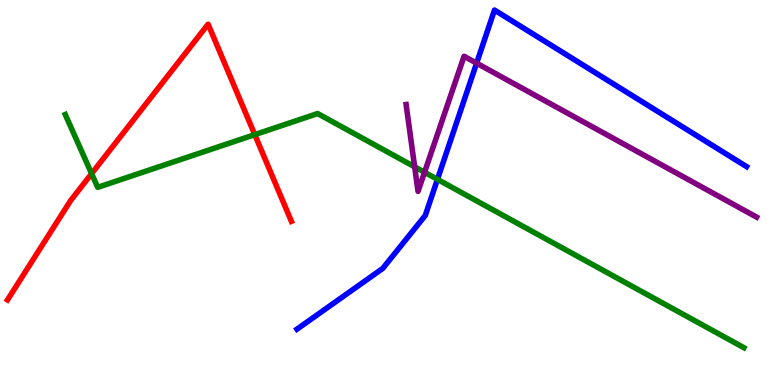[{'lines': ['blue', 'red'], 'intersections': []}, {'lines': ['green', 'red'], 'intersections': [{'x': 1.18, 'y': 5.49}, {'x': 3.29, 'y': 6.5}]}, {'lines': ['purple', 'red'], 'intersections': []}, {'lines': ['blue', 'green'], 'intersections': [{'x': 5.64, 'y': 5.34}]}, {'lines': ['blue', 'purple'], 'intersections': [{'x': 6.15, 'y': 8.36}]}, {'lines': ['green', 'purple'], 'intersections': [{'x': 5.35, 'y': 5.67}, {'x': 5.48, 'y': 5.53}]}]